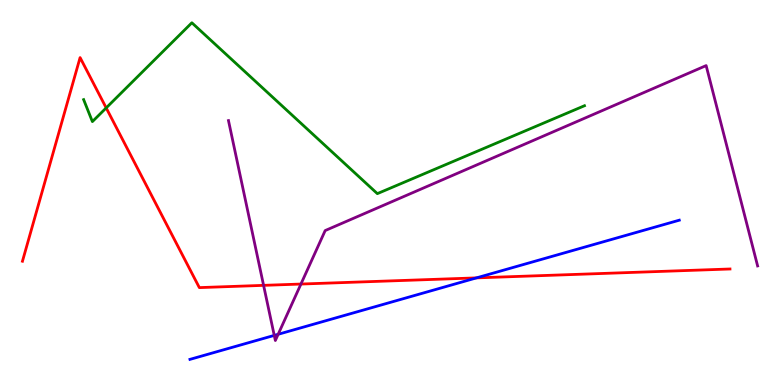[{'lines': ['blue', 'red'], 'intersections': [{'x': 6.15, 'y': 2.78}]}, {'lines': ['green', 'red'], 'intersections': [{'x': 1.37, 'y': 7.2}]}, {'lines': ['purple', 'red'], 'intersections': [{'x': 3.4, 'y': 2.59}, {'x': 3.88, 'y': 2.62}]}, {'lines': ['blue', 'green'], 'intersections': []}, {'lines': ['blue', 'purple'], 'intersections': [{'x': 3.54, 'y': 1.29}, {'x': 3.59, 'y': 1.32}]}, {'lines': ['green', 'purple'], 'intersections': []}]